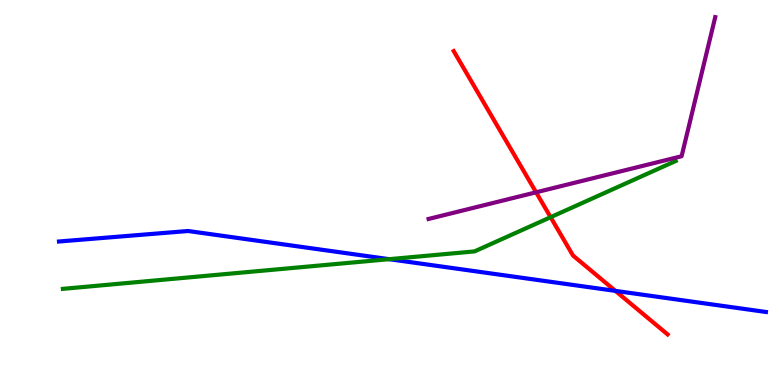[{'lines': ['blue', 'red'], 'intersections': [{'x': 7.94, 'y': 2.44}]}, {'lines': ['green', 'red'], 'intersections': [{'x': 7.1, 'y': 4.36}]}, {'lines': ['purple', 'red'], 'intersections': [{'x': 6.92, 'y': 5.01}]}, {'lines': ['blue', 'green'], 'intersections': [{'x': 5.02, 'y': 3.27}]}, {'lines': ['blue', 'purple'], 'intersections': []}, {'lines': ['green', 'purple'], 'intersections': []}]